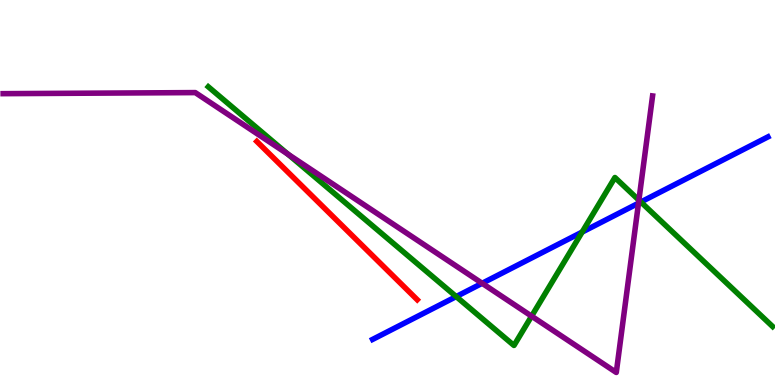[{'lines': ['blue', 'red'], 'intersections': []}, {'lines': ['green', 'red'], 'intersections': []}, {'lines': ['purple', 'red'], 'intersections': []}, {'lines': ['blue', 'green'], 'intersections': [{'x': 5.89, 'y': 2.3}, {'x': 7.51, 'y': 3.97}, {'x': 8.27, 'y': 4.75}]}, {'lines': ['blue', 'purple'], 'intersections': [{'x': 6.22, 'y': 2.64}, {'x': 8.24, 'y': 4.72}]}, {'lines': ['green', 'purple'], 'intersections': [{'x': 3.72, 'y': 5.99}, {'x': 6.86, 'y': 1.79}, {'x': 8.24, 'y': 4.8}]}]